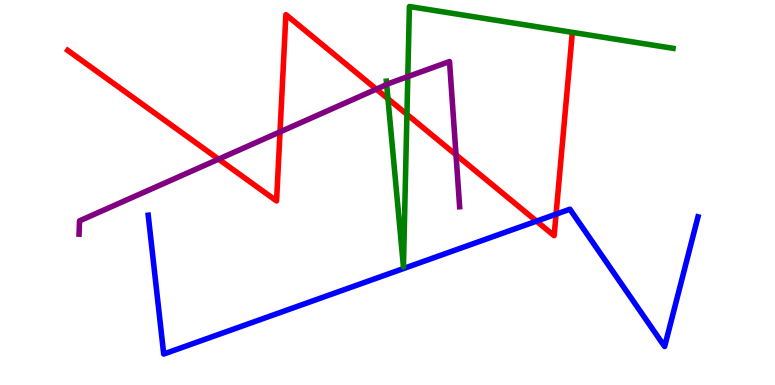[{'lines': ['blue', 'red'], 'intersections': [{'x': 6.92, 'y': 4.26}, {'x': 7.18, 'y': 4.44}]}, {'lines': ['green', 'red'], 'intersections': [{'x': 5.01, 'y': 7.44}, {'x': 5.25, 'y': 7.03}]}, {'lines': ['purple', 'red'], 'intersections': [{'x': 2.82, 'y': 5.87}, {'x': 3.61, 'y': 6.57}, {'x': 4.86, 'y': 7.68}, {'x': 5.88, 'y': 5.98}]}, {'lines': ['blue', 'green'], 'intersections': []}, {'lines': ['blue', 'purple'], 'intersections': []}, {'lines': ['green', 'purple'], 'intersections': [{'x': 4.99, 'y': 7.8}, {'x': 5.26, 'y': 8.01}]}]